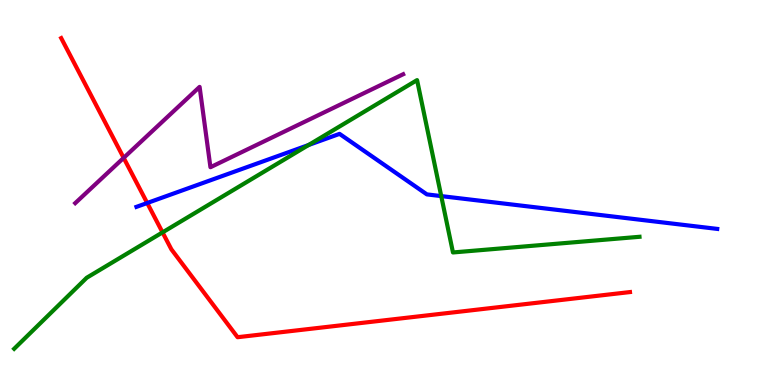[{'lines': ['blue', 'red'], 'intersections': [{'x': 1.9, 'y': 4.73}]}, {'lines': ['green', 'red'], 'intersections': [{'x': 2.1, 'y': 3.96}]}, {'lines': ['purple', 'red'], 'intersections': [{'x': 1.6, 'y': 5.9}]}, {'lines': ['blue', 'green'], 'intersections': [{'x': 3.98, 'y': 6.23}, {'x': 5.69, 'y': 4.91}]}, {'lines': ['blue', 'purple'], 'intersections': []}, {'lines': ['green', 'purple'], 'intersections': []}]